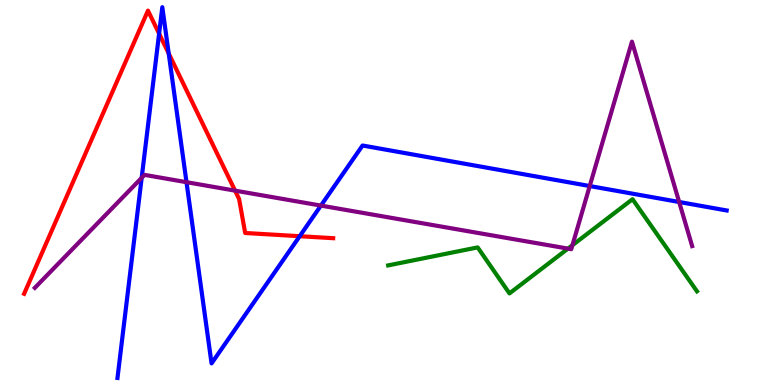[{'lines': ['blue', 'red'], 'intersections': [{'x': 2.05, 'y': 9.13}, {'x': 2.18, 'y': 8.61}, {'x': 3.87, 'y': 3.86}]}, {'lines': ['green', 'red'], 'intersections': []}, {'lines': ['purple', 'red'], 'intersections': [{'x': 3.03, 'y': 5.05}]}, {'lines': ['blue', 'green'], 'intersections': []}, {'lines': ['blue', 'purple'], 'intersections': [{'x': 1.83, 'y': 5.38}, {'x': 2.41, 'y': 5.27}, {'x': 4.14, 'y': 4.66}, {'x': 7.61, 'y': 5.17}, {'x': 8.76, 'y': 4.75}]}, {'lines': ['green', 'purple'], 'intersections': [{'x': 7.33, 'y': 3.54}, {'x': 7.39, 'y': 3.63}]}]